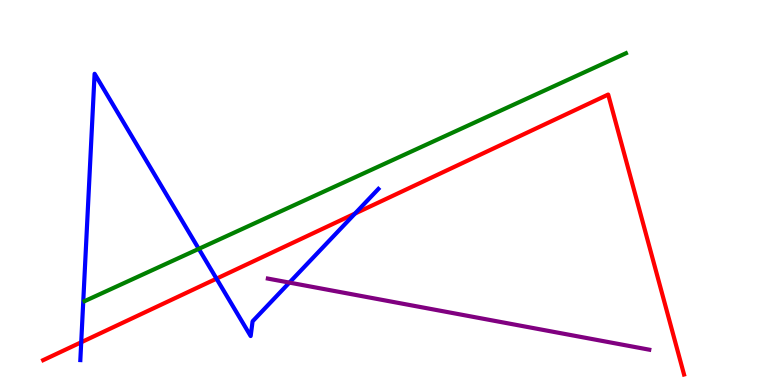[{'lines': ['blue', 'red'], 'intersections': [{'x': 1.05, 'y': 1.11}, {'x': 2.79, 'y': 2.76}, {'x': 4.58, 'y': 4.45}]}, {'lines': ['green', 'red'], 'intersections': []}, {'lines': ['purple', 'red'], 'intersections': []}, {'lines': ['blue', 'green'], 'intersections': [{'x': 2.56, 'y': 3.54}]}, {'lines': ['blue', 'purple'], 'intersections': [{'x': 3.73, 'y': 2.66}]}, {'lines': ['green', 'purple'], 'intersections': []}]